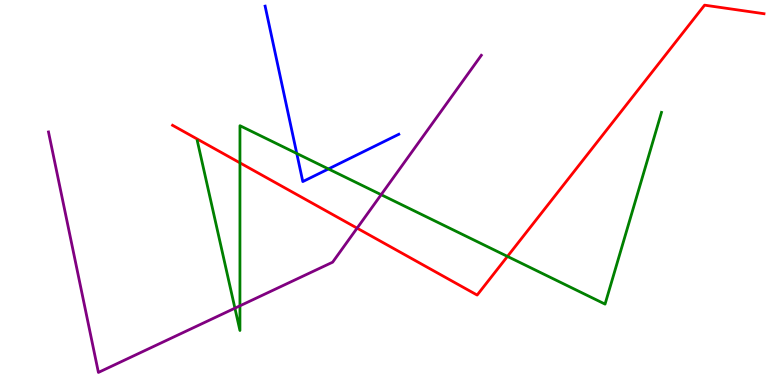[{'lines': ['blue', 'red'], 'intersections': []}, {'lines': ['green', 'red'], 'intersections': [{'x': 3.1, 'y': 5.77}, {'x': 6.55, 'y': 3.34}]}, {'lines': ['purple', 'red'], 'intersections': [{'x': 4.61, 'y': 4.07}]}, {'lines': ['blue', 'green'], 'intersections': [{'x': 3.83, 'y': 6.01}, {'x': 4.24, 'y': 5.61}]}, {'lines': ['blue', 'purple'], 'intersections': []}, {'lines': ['green', 'purple'], 'intersections': [{'x': 3.03, 'y': 2.0}, {'x': 3.1, 'y': 2.06}, {'x': 4.92, 'y': 4.94}]}]